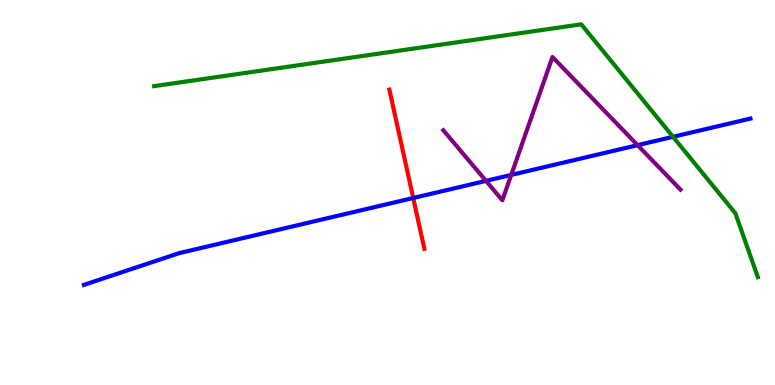[{'lines': ['blue', 'red'], 'intersections': [{'x': 5.33, 'y': 4.86}]}, {'lines': ['green', 'red'], 'intersections': []}, {'lines': ['purple', 'red'], 'intersections': []}, {'lines': ['blue', 'green'], 'intersections': [{'x': 8.68, 'y': 6.45}]}, {'lines': ['blue', 'purple'], 'intersections': [{'x': 6.27, 'y': 5.3}, {'x': 6.6, 'y': 5.46}, {'x': 8.23, 'y': 6.23}]}, {'lines': ['green', 'purple'], 'intersections': []}]